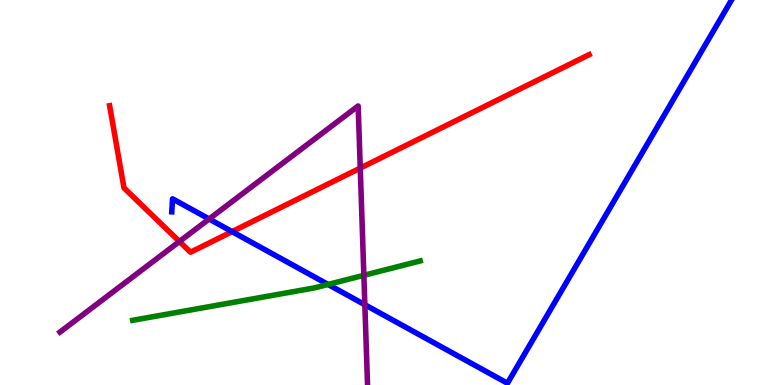[{'lines': ['blue', 'red'], 'intersections': [{'x': 2.99, 'y': 3.98}]}, {'lines': ['green', 'red'], 'intersections': []}, {'lines': ['purple', 'red'], 'intersections': [{'x': 2.32, 'y': 3.73}, {'x': 4.65, 'y': 5.63}]}, {'lines': ['blue', 'green'], 'intersections': [{'x': 4.23, 'y': 2.61}]}, {'lines': ['blue', 'purple'], 'intersections': [{'x': 2.7, 'y': 4.31}, {'x': 4.71, 'y': 2.09}]}, {'lines': ['green', 'purple'], 'intersections': [{'x': 4.69, 'y': 2.85}]}]